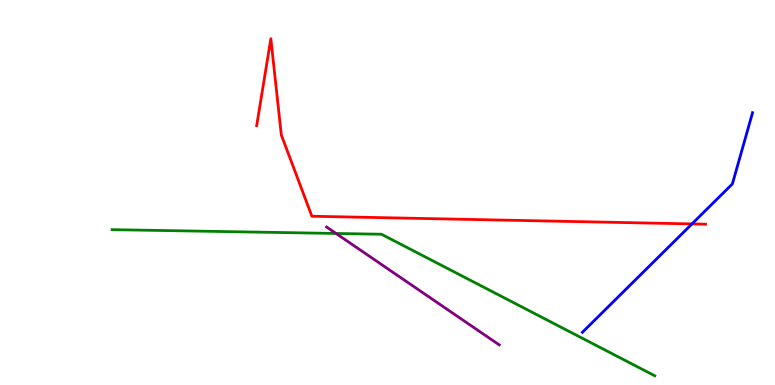[{'lines': ['blue', 'red'], 'intersections': [{'x': 8.93, 'y': 4.18}]}, {'lines': ['green', 'red'], 'intersections': []}, {'lines': ['purple', 'red'], 'intersections': []}, {'lines': ['blue', 'green'], 'intersections': []}, {'lines': ['blue', 'purple'], 'intersections': []}, {'lines': ['green', 'purple'], 'intersections': [{'x': 4.34, 'y': 3.94}]}]